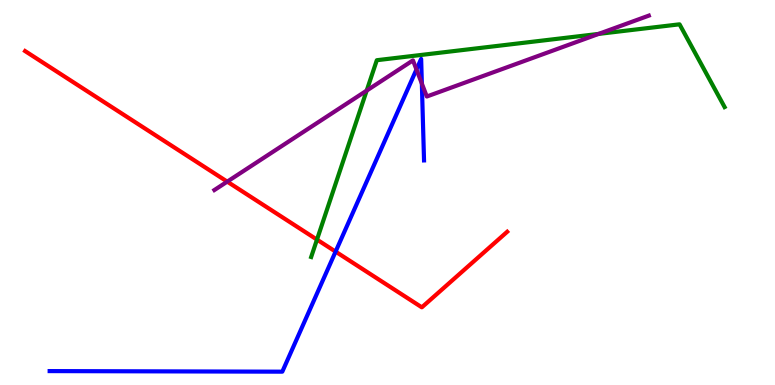[{'lines': ['blue', 'red'], 'intersections': [{'x': 4.33, 'y': 3.46}]}, {'lines': ['green', 'red'], 'intersections': [{'x': 4.09, 'y': 3.78}]}, {'lines': ['purple', 'red'], 'intersections': [{'x': 2.93, 'y': 5.28}]}, {'lines': ['blue', 'green'], 'intersections': []}, {'lines': ['blue', 'purple'], 'intersections': [{'x': 5.37, 'y': 8.2}, {'x': 5.44, 'y': 7.83}]}, {'lines': ['green', 'purple'], 'intersections': [{'x': 4.73, 'y': 7.65}, {'x': 7.72, 'y': 9.12}]}]